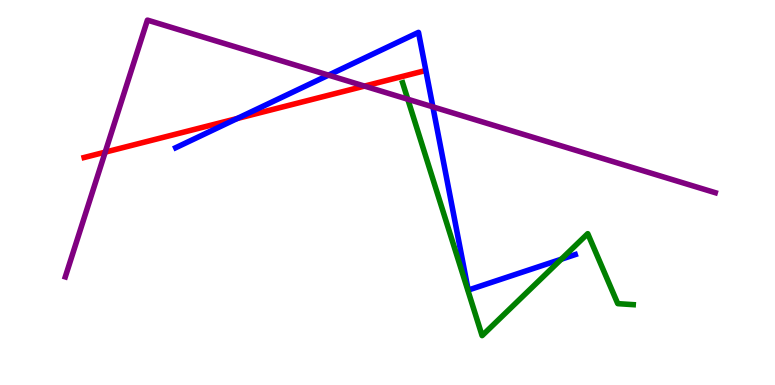[{'lines': ['blue', 'red'], 'intersections': [{'x': 3.06, 'y': 6.92}]}, {'lines': ['green', 'red'], 'intersections': []}, {'lines': ['purple', 'red'], 'intersections': [{'x': 1.36, 'y': 6.05}, {'x': 4.7, 'y': 7.76}]}, {'lines': ['blue', 'green'], 'intersections': [{'x': 7.24, 'y': 3.27}]}, {'lines': ['blue', 'purple'], 'intersections': [{'x': 4.24, 'y': 8.05}, {'x': 5.59, 'y': 7.22}]}, {'lines': ['green', 'purple'], 'intersections': [{'x': 5.26, 'y': 7.42}]}]